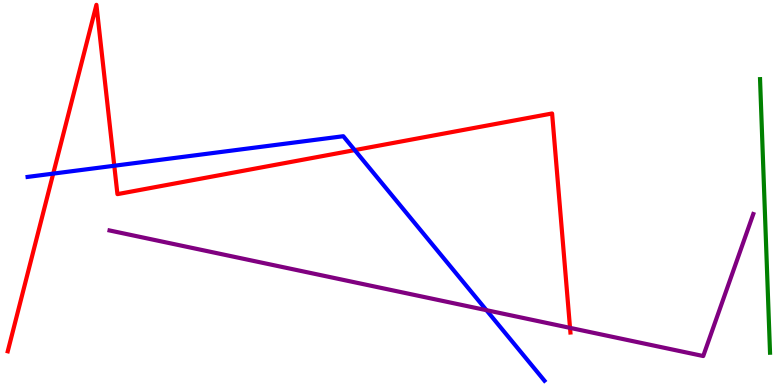[{'lines': ['blue', 'red'], 'intersections': [{'x': 0.687, 'y': 5.49}, {'x': 1.47, 'y': 5.69}, {'x': 4.58, 'y': 6.1}]}, {'lines': ['green', 'red'], 'intersections': []}, {'lines': ['purple', 'red'], 'intersections': [{'x': 7.36, 'y': 1.48}]}, {'lines': ['blue', 'green'], 'intersections': []}, {'lines': ['blue', 'purple'], 'intersections': [{'x': 6.28, 'y': 1.94}]}, {'lines': ['green', 'purple'], 'intersections': []}]